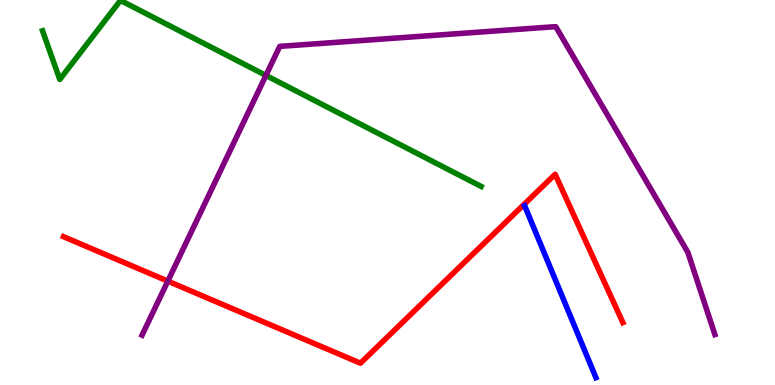[{'lines': ['blue', 'red'], 'intersections': []}, {'lines': ['green', 'red'], 'intersections': []}, {'lines': ['purple', 'red'], 'intersections': [{'x': 2.17, 'y': 2.7}]}, {'lines': ['blue', 'green'], 'intersections': []}, {'lines': ['blue', 'purple'], 'intersections': []}, {'lines': ['green', 'purple'], 'intersections': [{'x': 3.43, 'y': 8.04}]}]